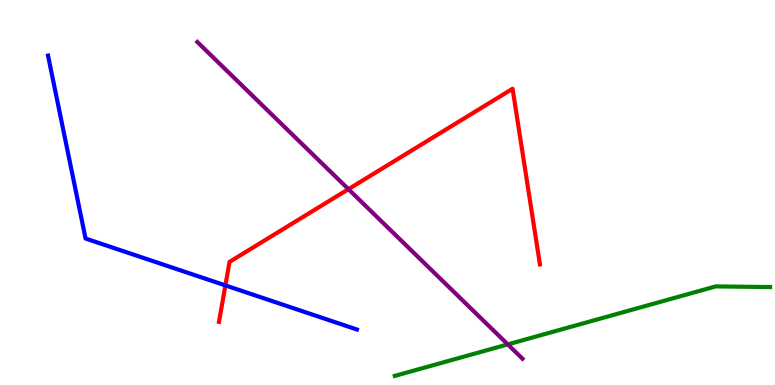[{'lines': ['blue', 'red'], 'intersections': [{'x': 2.91, 'y': 2.59}]}, {'lines': ['green', 'red'], 'intersections': []}, {'lines': ['purple', 'red'], 'intersections': [{'x': 4.5, 'y': 5.09}]}, {'lines': ['blue', 'green'], 'intersections': []}, {'lines': ['blue', 'purple'], 'intersections': []}, {'lines': ['green', 'purple'], 'intersections': [{'x': 6.55, 'y': 1.05}]}]